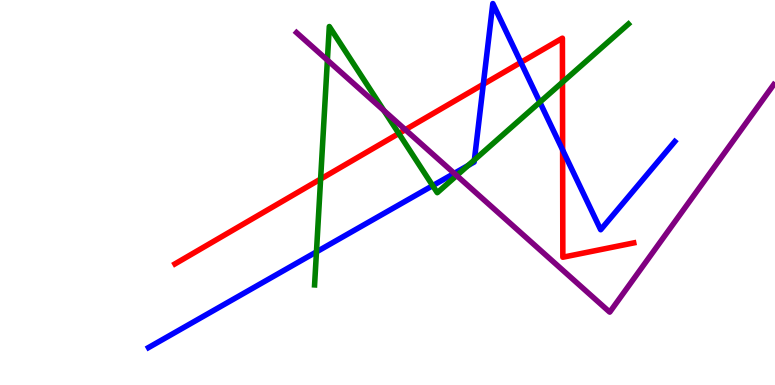[{'lines': ['blue', 'red'], 'intersections': [{'x': 6.24, 'y': 7.81}, {'x': 6.72, 'y': 8.38}, {'x': 7.26, 'y': 6.1}]}, {'lines': ['green', 'red'], 'intersections': [{'x': 4.14, 'y': 5.35}, {'x': 5.15, 'y': 6.53}, {'x': 7.26, 'y': 7.87}]}, {'lines': ['purple', 'red'], 'intersections': [{'x': 5.23, 'y': 6.63}]}, {'lines': ['blue', 'green'], 'intersections': [{'x': 4.08, 'y': 3.46}, {'x': 5.58, 'y': 5.18}, {'x': 6.04, 'y': 5.7}, {'x': 6.12, 'y': 5.85}, {'x': 6.97, 'y': 7.35}]}, {'lines': ['blue', 'purple'], 'intersections': [{'x': 5.86, 'y': 5.5}]}, {'lines': ['green', 'purple'], 'intersections': [{'x': 4.22, 'y': 8.44}, {'x': 4.95, 'y': 7.13}, {'x': 5.89, 'y': 5.44}]}]